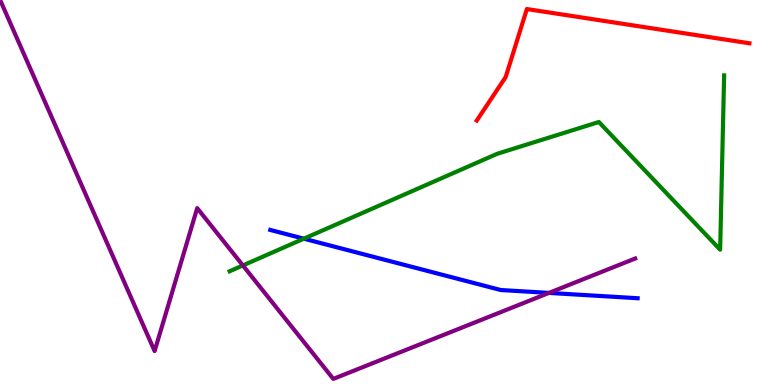[{'lines': ['blue', 'red'], 'intersections': []}, {'lines': ['green', 'red'], 'intersections': []}, {'lines': ['purple', 'red'], 'intersections': []}, {'lines': ['blue', 'green'], 'intersections': [{'x': 3.92, 'y': 3.8}]}, {'lines': ['blue', 'purple'], 'intersections': [{'x': 7.08, 'y': 2.39}]}, {'lines': ['green', 'purple'], 'intersections': [{'x': 3.13, 'y': 3.11}]}]